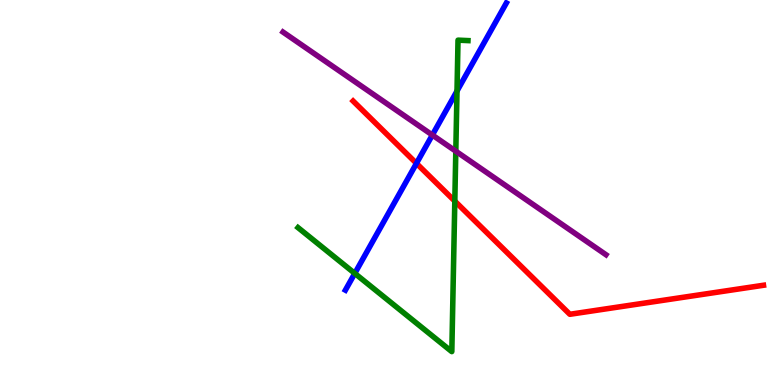[{'lines': ['blue', 'red'], 'intersections': [{'x': 5.37, 'y': 5.76}]}, {'lines': ['green', 'red'], 'intersections': [{'x': 5.87, 'y': 4.78}]}, {'lines': ['purple', 'red'], 'intersections': []}, {'lines': ['blue', 'green'], 'intersections': [{'x': 4.58, 'y': 2.9}, {'x': 5.9, 'y': 7.64}]}, {'lines': ['blue', 'purple'], 'intersections': [{'x': 5.58, 'y': 6.49}]}, {'lines': ['green', 'purple'], 'intersections': [{'x': 5.88, 'y': 6.07}]}]